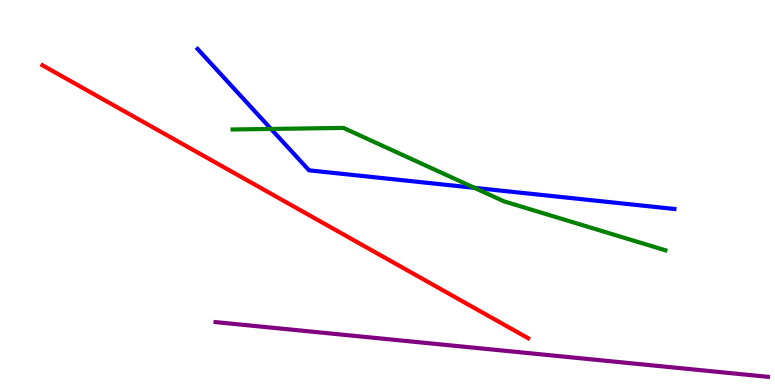[{'lines': ['blue', 'red'], 'intersections': []}, {'lines': ['green', 'red'], 'intersections': []}, {'lines': ['purple', 'red'], 'intersections': []}, {'lines': ['blue', 'green'], 'intersections': [{'x': 3.5, 'y': 6.65}, {'x': 6.12, 'y': 5.12}]}, {'lines': ['blue', 'purple'], 'intersections': []}, {'lines': ['green', 'purple'], 'intersections': []}]